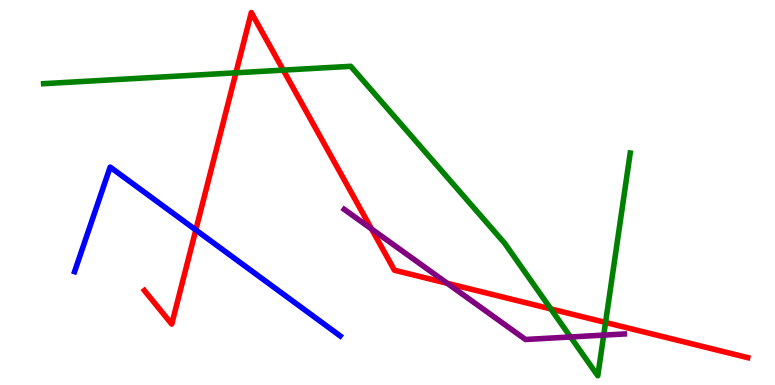[{'lines': ['blue', 'red'], 'intersections': [{'x': 2.53, 'y': 4.03}]}, {'lines': ['green', 'red'], 'intersections': [{'x': 3.04, 'y': 8.11}, {'x': 3.66, 'y': 8.18}, {'x': 7.11, 'y': 1.98}, {'x': 7.81, 'y': 1.62}]}, {'lines': ['purple', 'red'], 'intersections': [{'x': 4.79, 'y': 4.05}, {'x': 5.77, 'y': 2.64}]}, {'lines': ['blue', 'green'], 'intersections': []}, {'lines': ['blue', 'purple'], 'intersections': []}, {'lines': ['green', 'purple'], 'intersections': [{'x': 7.36, 'y': 1.25}, {'x': 7.79, 'y': 1.3}]}]